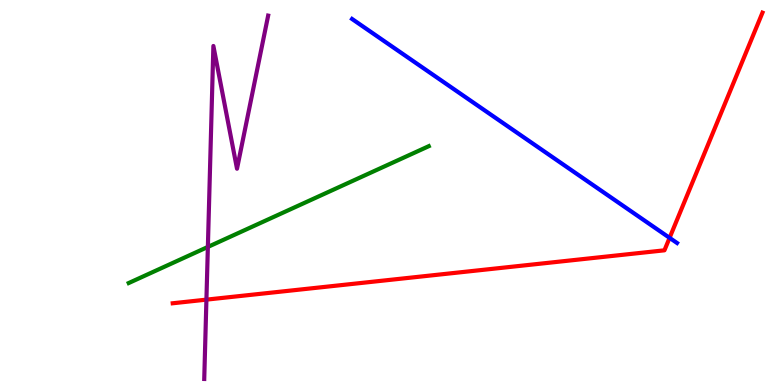[{'lines': ['blue', 'red'], 'intersections': [{'x': 8.64, 'y': 3.82}]}, {'lines': ['green', 'red'], 'intersections': []}, {'lines': ['purple', 'red'], 'intersections': [{'x': 2.66, 'y': 2.22}]}, {'lines': ['blue', 'green'], 'intersections': []}, {'lines': ['blue', 'purple'], 'intersections': []}, {'lines': ['green', 'purple'], 'intersections': [{'x': 2.68, 'y': 3.59}]}]